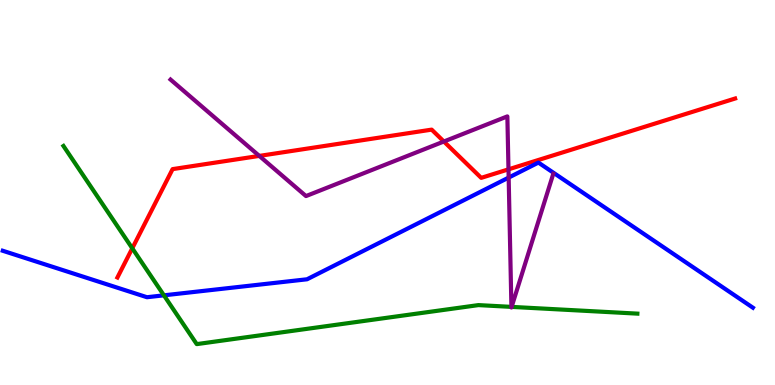[{'lines': ['blue', 'red'], 'intersections': []}, {'lines': ['green', 'red'], 'intersections': [{'x': 1.71, 'y': 3.55}]}, {'lines': ['purple', 'red'], 'intersections': [{'x': 3.35, 'y': 5.95}, {'x': 5.73, 'y': 6.32}, {'x': 6.56, 'y': 5.6}]}, {'lines': ['blue', 'green'], 'intersections': [{'x': 2.12, 'y': 2.33}]}, {'lines': ['blue', 'purple'], 'intersections': [{'x': 6.56, 'y': 5.39}]}, {'lines': ['green', 'purple'], 'intersections': [{'x': 6.6, 'y': 2.03}, {'x': 6.6, 'y': 2.03}]}]